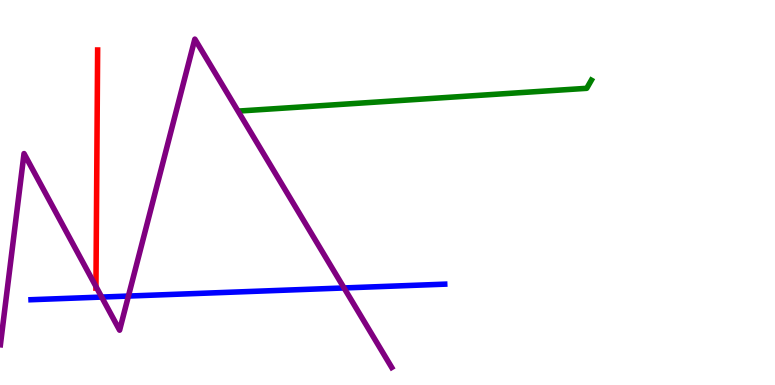[{'lines': ['blue', 'red'], 'intersections': []}, {'lines': ['green', 'red'], 'intersections': []}, {'lines': ['purple', 'red'], 'intersections': [{'x': 1.24, 'y': 2.56}]}, {'lines': ['blue', 'green'], 'intersections': []}, {'lines': ['blue', 'purple'], 'intersections': [{'x': 1.31, 'y': 2.28}, {'x': 1.66, 'y': 2.31}, {'x': 4.44, 'y': 2.52}]}, {'lines': ['green', 'purple'], 'intersections': []}]